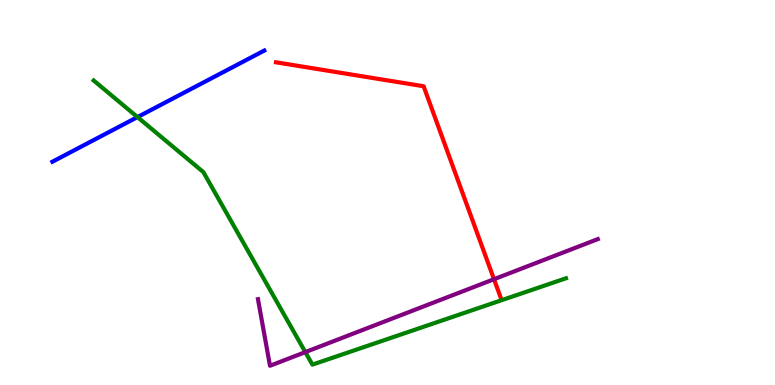[{'lines': ['blue', 'red'], 'intersections': []}, {'lines': ['green', 'red'], 'intersections': []}, {'lines': ['purple', 'red'], 'intersections': [{'x': 6.37, 'y': 2.75}]}, {'lines': ['blue', 'green'], 'intersections': [{'x': 1.77, 'y': 6.96}]}, {'lines': ['blue', 'purple'], 'intersections': []}, {'lines': ['green', 'purple'], 'intersections': [{'x': 3.94, 'y': 0.854}]}]